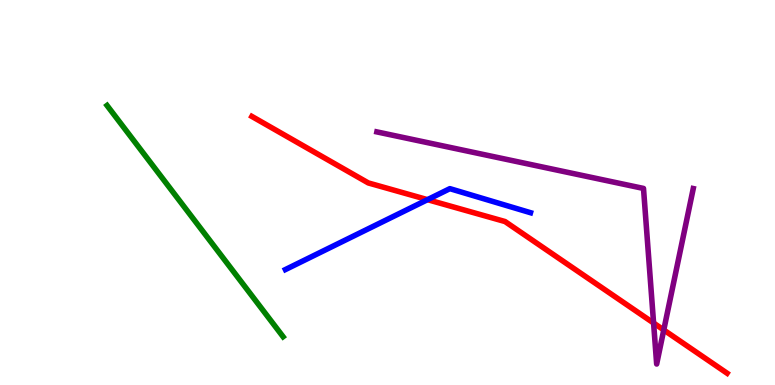[{'lines': ['blue', 'red'], 'intersections': [{'x': 5.52, 'y': 4.81}]}, {'lines': ['green', 'red'], 'intersections': []}, {'lines': ['purple', 'red'], 'intersections': [{'x': 8.43, 'y': 1.61}, {'x': 8.56, 'y': 1.43}]}, {'lines': ['blue', 'green'], 'intersections': []}, {'lines': ['blue', 'purple'], 'intersections': []}, {'lines': ['green', 'purple'], 'intersections': []}]